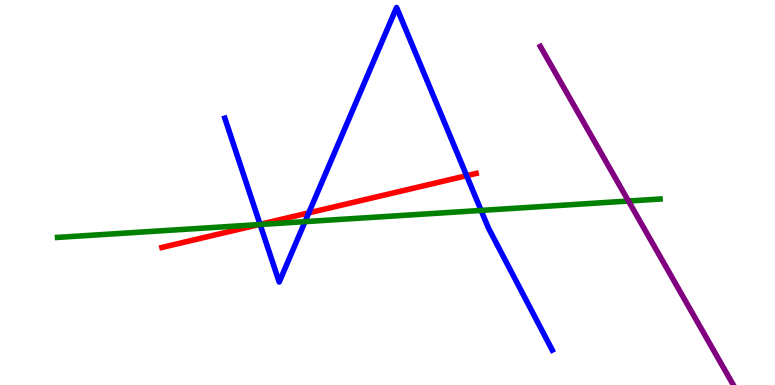[{'lines': ['blue', 'red'], 'intersections': [{'x': 3.36, 'y': 4.17}, {'x': 3.98, 'y': 4.47}, {'x': 6.02, 'y': 5.44}]}, {'lines': ['green', 'red'], 'intersections': [{'x': 3.34, 'y': 4.17}]}, {'lines': ['purple', 'red'], 'intersections': []}, {'lines': ['blue', 'green'], 'intersections': [{'x': 3.36, 'y': 4.17}, {'x': 3.94, 'y': 4.24}, {'x': 6.21, 'y': 4.53}]}, {'lines': ['blue', 'purple'], 'intersections': []}, {'lines': ['green', 'purple'], 'intersections': [{'x': 8.11, 'y': 4.78}]}]